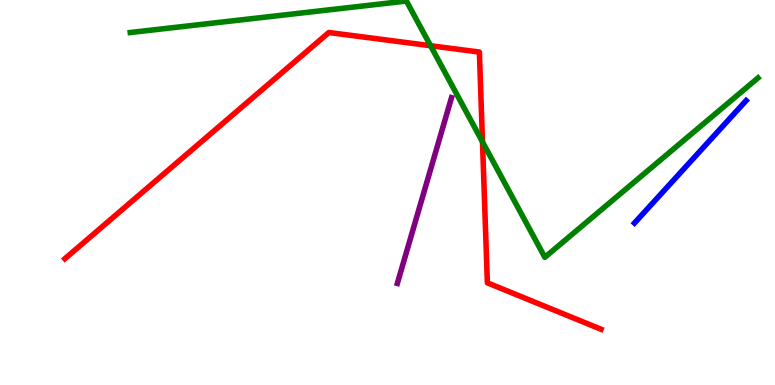[{'lines': ['blue', 'red'], 'intersections': []}, {'lines': ['green', 'red'], 'intersections': [{'x': 5.56, 'y': 8.81}, {'x': 6.23, 'y': 6.32}]}, {'lines': ['purple', 'red'], 'intersections': []}, {'lines': ['blue', 'green'], 'intersections': []}, {'lines': ['blue', 'purple'], 'intersections': []}, {'lines': ['green', 'purple'], 'intersections': []}]